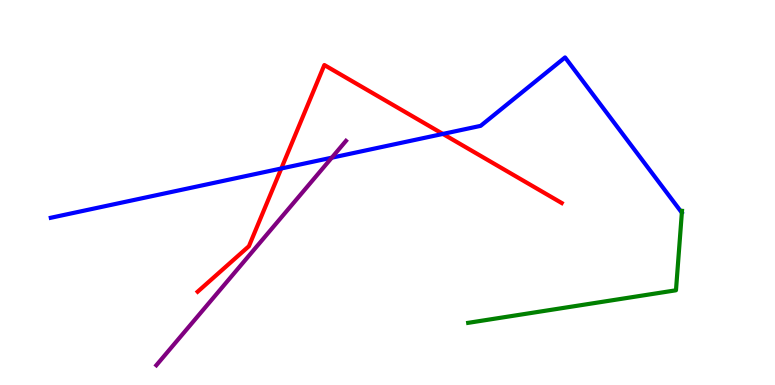[{'lines': ['blue', 'red'], 'intersections': [{'x': 3.63, 'y': 5.62}, {'x': 5.71, 'y': 6.52}]}, {'lines': ['green', 'red'], 'intersections': []}, {'lines': ['purple', 'red'], 'intersections': []}, {'lines': ['blue', 'green'], 'intersections': []}, {'lines': ['blue', 'purple'], 'intersections': [{'x': 4.28, 'y': 5.9}]}, {'lines': ['green', 'purple'], 'intersections': []}]